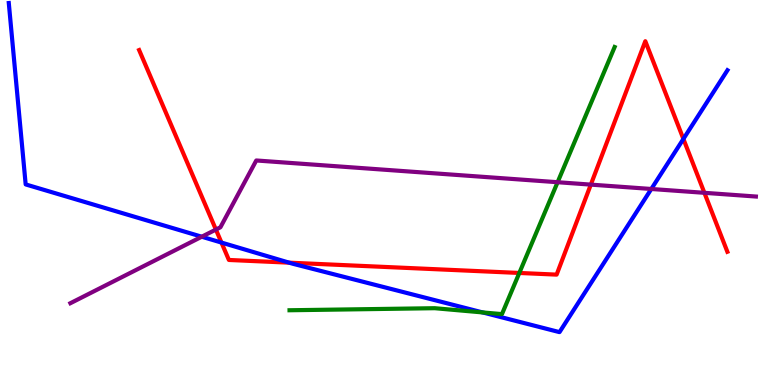[{'lines': ['blue', 'red'], 'intersections': [{'x': 2.86, 'y': 3.7}, {'x': 3.73, 'y': 3.18}, {'x': 8.82, 'y': 6.39}]}, {'lines': ['green', 'red'], 'intersections': [{'x': 6.7, 'y': 2.91}]}, {'lines': ['purple', 'red'], 'intersections': [{'x': 2.79, 'y': 4.04}, {'x': 7.62, 'y': 5.2}, {'x': 9.09, 'y': 4.99}]}, {'lines': ['blue', 'green'], 'intersections': [{'x': 6.23, 'y': 1.88}]}, {'lines': ['blue', 'purple'], 'intersections': [{'x': 2.6, 'y': 3.85}, {'x': 8.4, 'y': 5.09}]}, {'lines': ['green', 'purple'], 'intersections': [{'x': 7.19, 'y': 5.27}]}]